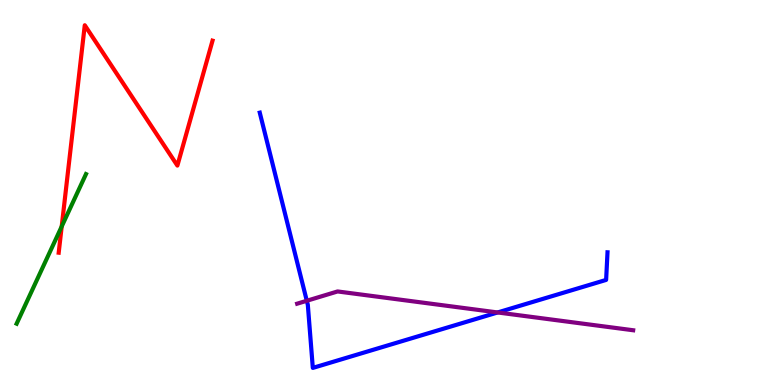[{'lines': ['blue', 'red'], 'intersections': []}, {'lines': ['green', 'red'], 'intersections': [{'x': 0.796, 'y': 4.12}]}, {'lines': ['purple', 'red'], 'intersections': []}, {'lines': ['blue', 'green'], 'intersections': []}, {'lines': ['blue', 'purple'], 'intersections': [{'x': 3.96, 'y': 2.19}, {'x': 6.42, 'y': 1.88}]}, {'lines': ['green', 'purple'], 'intersections': []}]